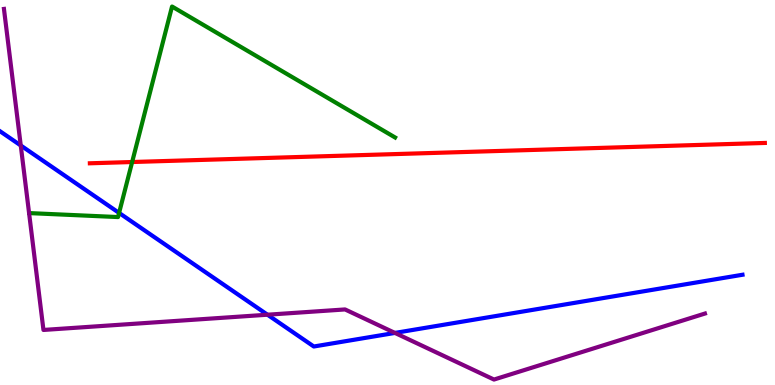[{'lines': ['blue', 'red'], 'intersections': []}, {'lines': ['green', 'red'], 'intersections': [{'x': 1.71, 'y': 5.79}]}, {'lines': ['purple', 'red'], 'intersections': []}, {'lines': ['blue', 'green'], 'intersections': [{'x': 1.54, 'y': 4.47}]}, {'lines': ['blue', 'purple'], 'intersections': [{'x': 0.268, 'y': 6.22}, {'x': 3.45, 'y': 1.83}, {'x': 5.1, 'y': 1.35}]}, {'lines': ['green', 'purple'], 'intersections': []}]